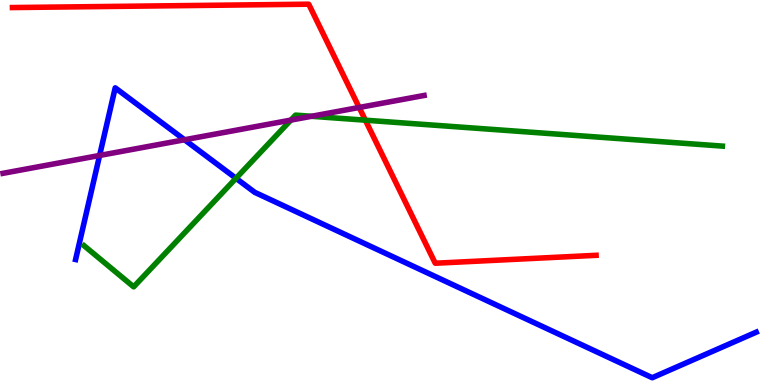[{'lines': ['blue', 'red'], 'intersections': []}, {'lines': ['green', 'red'], 'intersections': [{'x': 4.71, 'y': 6.88}]}, {'lines': ['purple', 'red'], 'intersections': [{'x': 4.63, 'y': 7.21}]}, {'lines': ['blue', 'green'], 'intersections': [{'x': 3.05, 'y': 5.37}]}, {'lines': ['blue', 'purple'], 'intersections': [{'x': 1.29, 'y': 5.96}, {'x': 2.38, 'y': 6.37}]}, {'lines': ['green', 'purple'], 'intersections': [{'x': 3.75, 'y': 6.88}, {'x': 4.02, 'y': 6.98}]}]